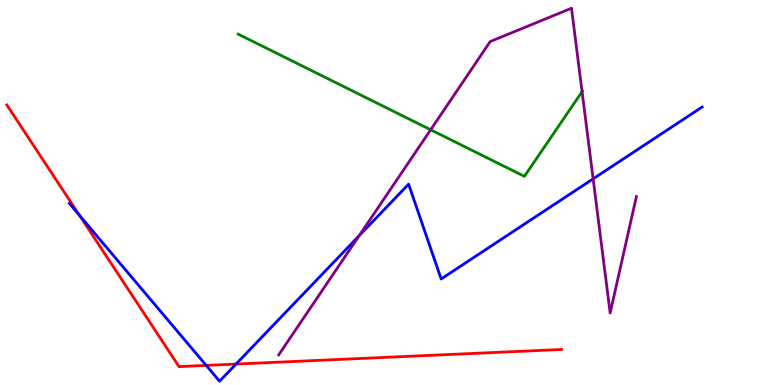[{'lines': ['blue', 'red'], 'intersections': [{'x': 1.03, 'y': 4.4}, {'x': 2.66, 'y': 0.509}, {'x': 3.05, 'y': 0.544}]}, {'lines': ['green', 'red'], 'intersections': []}, {'lines': ['purple', 'red'], 'intersections': []}, {'lines': ['blue', 'green'], 'intersections': []}, {'lines': ['blue', 'purple'], 'intersections': [{'x': 4.63, 'y': 3.88}, {'x': 7.65, 'y': 5.35}]}, {'lines': ['green', 'purple'], 'intersections': [{'x': 5.56, 'y': 6.63}, {'x': 7.51, 'y': 7.62}]}]